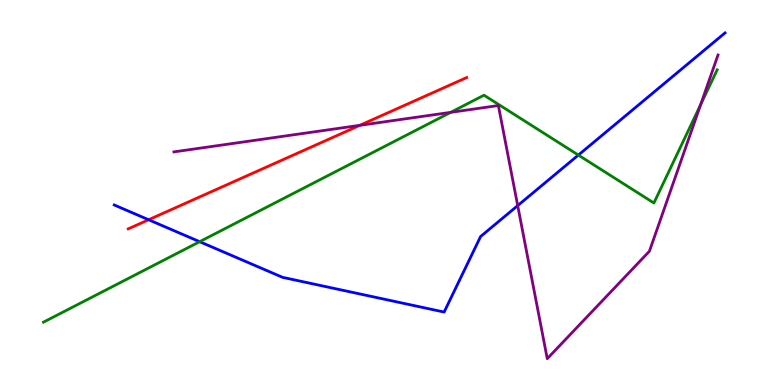[{'lines': ['blue', 'red'], 'intersections': [{'x': 1.92, 'y': 4.29}]}, {'lines': ['green', 'red'], 'intersections': []}, {'lines': ['purple', 'red'], 'intersections': [{'x': 4.64, 'y': 6.74}]}, {'lines': ['blue', 'green'], 'intersections': [{'x': 2.58, 'y': 3.72}, {'x': 7.46, 'y': 5.97}]}, {'lines': ['blue', 'purple'], 'intersections': [{'x': 6.68, 'y': 4.66}]}, {'lines': ['green', 'purple'], 'intersections': [{'x': 5.82, 'y': 7.08}, {'x': 9.04, 'y': 7.29}]}]